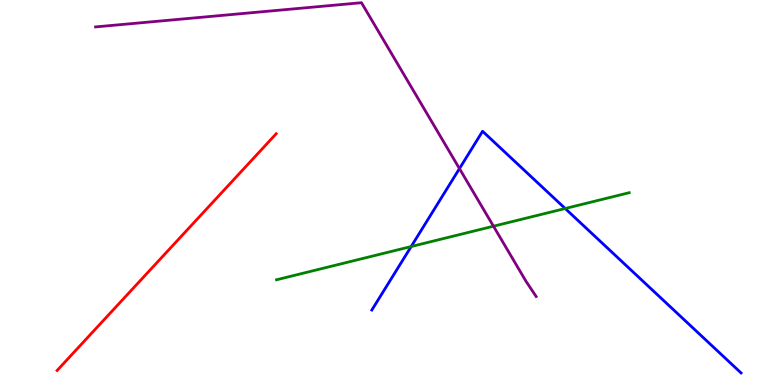[{'lines': ['blue', 'red'], 'intersections': []}, {'lines': ['green', 'red'], 'intersections': []}, {'lines': ['purple', 'red'], 'intersections': []}, {'lines': ['blue', 'green'], 'intersections': [{'x': 5.31, 'y': 3.6}, {'x': 7.29, 'y': 4.58}]}, {'lines': ['blue', 'purple'], 'intersections': [{'x': 5.93, 'y': 5.62}]}, {'lines': ['green', 'purple'], 'intersections': [{'x': 6.37, 'y': 4.12}]}]